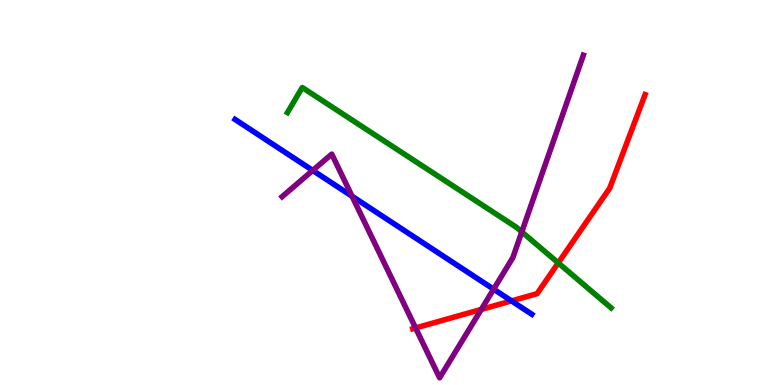[{'lines': ['blue', 'red'], 'intersections': [{'x': 6.6, 'y': 2.18}]}, {'lines': ['green', 'red'], 'intersections': [{'x': 7.2, 'y': 3.17}]}, {'lines': ['purple', 'red'], 'intersections': [{'x': 5.36, 'y': 1.48}, {'x': 6.21, 'y': 1.96}]}, {'lines': ['blue', 'green'], 'intersections': []}, {'lines': ['blue', 'purple'], 'intersections': [{'x': 4.04, 'y': 5.57}, {'x': 4.54, 'y': 4.9}, {'x': 6.37, 'y': 2.49}]}, {'lines': ['green', 'purple'], 'intersections': [{'x': 6.73, 'y': 3.98}]}]